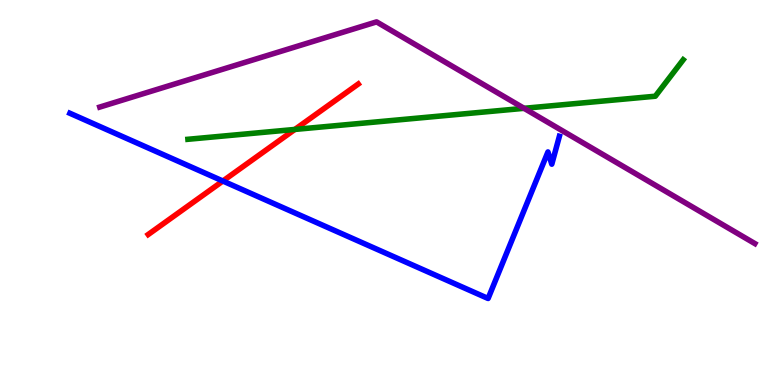[{'lines': ['blue', 'red'], 'intersections': [{'x': 2.88, 'y': 5.3}]}, {'lines': ['green', 'red'], 'intersections': [{'x': 3.8, 'y': 6.64}]}, {'lines': ['purple', 'red'], 'intersections': []}, {'lines': ['blue', 'green'], 'intersections': []}, {'lines': ['blue', 'purple'], 'intersections': []}, {'lines': ['green', 'purple'], 'intersections': [{'x': 6.76, 'y': 7.19}]}]